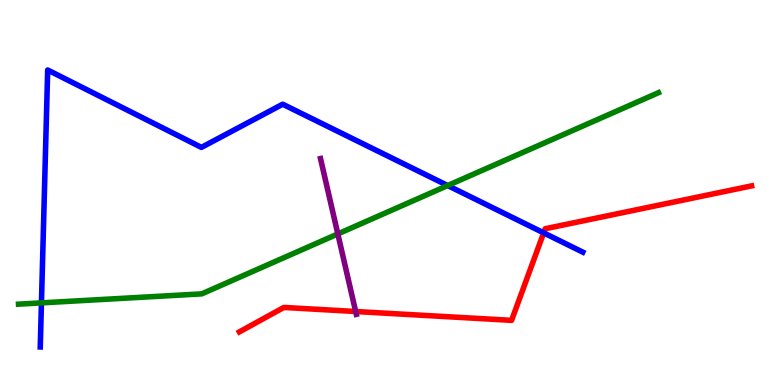[{'lines': ['blue', 'red'], 'intersections': [{'x': 7.02, 'y': 3.95}]}, {'lines': ['green', 'red'], 'intersections': []}, {'lines': ['purple', 'red'], 'intersections': [{'x': 4.59, 'y': 1.91}]}, {'lines': ['blue', 'green'], 'intersections': [{'x': 0.535, 'y': 2.13}, {'x': 5.78, 'y': 5.18}]}, {'lines': ['blue', 'purple'], 'intersections': []}, {'lines': ['green', 'purple'], 'intersections': [{'x': 4.36, 'y': 3.92}]}]